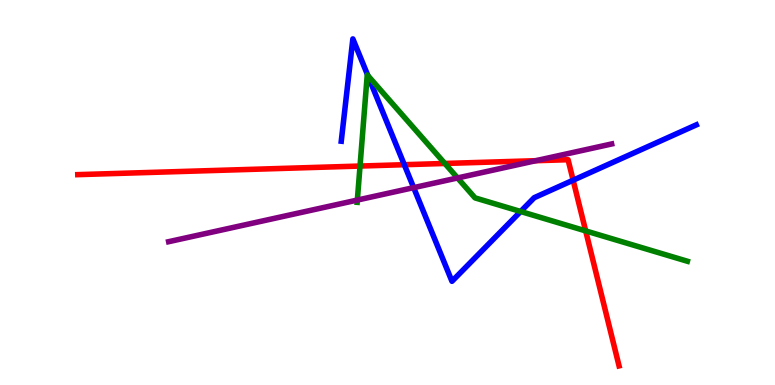[{'lines': ['blue', 'red'], 'intersections': [{'x': 5.22, 'y': 5.72}, {'x': 7.4, 'y': 5.32}]}, {'lines': ['green', 'red'], 'intersections': [{'x': 4.65, 'y': 5.69}, {'x': 5.74, 'y': 5.75}, {'x': 7.56, 'y': 4.0}]}, {'lines': ['purple', 'red'], 'intersections': [{'x': 6.91, 'y': 5.83}]}, {'lines': ['blue', 'green'], 'intersections': [{'x': 4.75, 'y': 8.04}, {'x': 6.72, 'y': 4.51}]}, {'lines': ['blue', 'purple'], 'intersections': [{'x': 5.34, 'y': 5.13}]}, {'lines': ['green', 'purple'], 'intersections': [{'x': 4.61, 'y': 4.8}, {'x': 5.9, 'y': 5.38}]}]